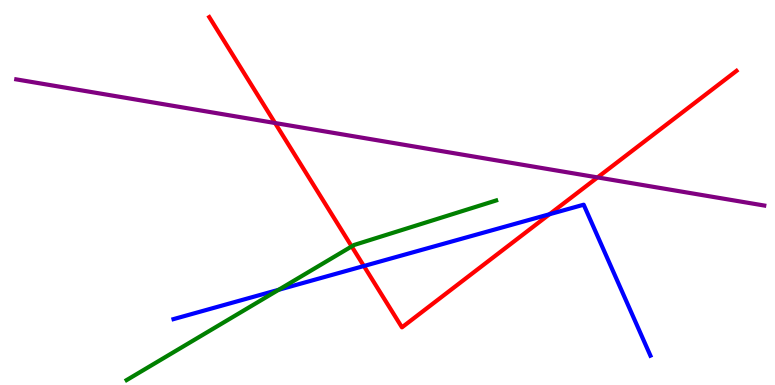[{'lines': ['blue', 'red'], 'intersections': [{'x': 4.7, 'y': 3.09}, {'x': 7.09, 'y': 4.44}]}, {'lines': ['green', 'red'], 'intersections': [{'x': 4.54, 'y': 3.6}]}, {'lines': ['purple', 'red'], 'intersections': [{'x': 3.55, 'y': 6.8}, {'x': 7.71, 'y': 5.39}]}, {'lines': ['blue', 'green'], 'intersections': [{'x': 3.6, 'y': 2.47}]}, {'lines': ['blue', 'purple'], 'intersections': []}, {'lines': ['green', 'purple'], 'intersections': []}]